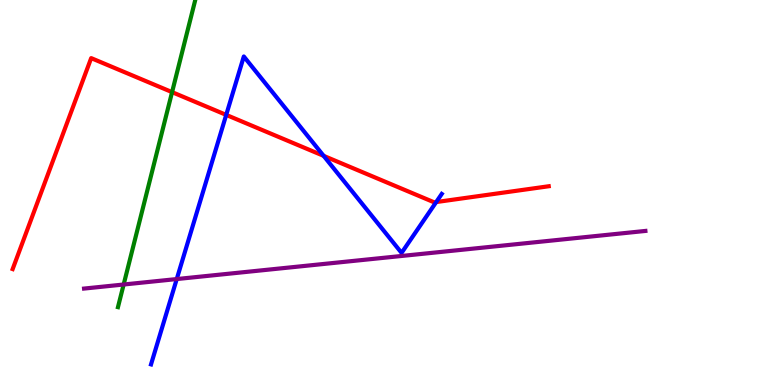[{'lines': ['blue', 'red'], 'intersections': [{'x': 2.92, 'y': 7.02}, {'x': 4.18, 'y': 5.95}, {'x': 5.63, 'y': 4.75}]}, {'lines': ['green', 'red'], 'intersections': [{'x': 2.22, 'y': 7.61}]}, {'lines': ['purple', 'red'], 'intersections': []}, {'lines': ['blue', 'green'], 'intersections': []}, {'lines': ['blue', 'purple'], 'intersections': [{'x': 2.28, 'y': 2.75}]}, {'lines': ['green', 'purple'], 'intersections': [{'x': 1.6, 'y': 2.61}]}]